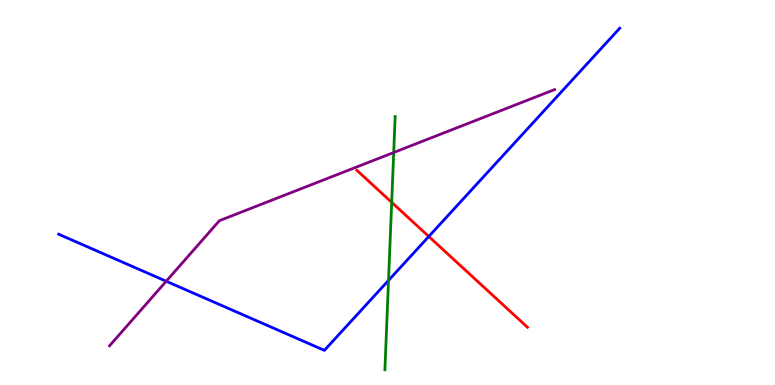[{'lines': ['blue', 'red'], 'intersections': [{'x': 5.53, 'y': 3.86}]}, {'lines': ['green', 'red'], 'intersections': [{'x': 5.05, 'y': 4.74}]}, {'lines': ['purple', 'red'], 'intersections': []}, {'lines': ['blue', 'green'], 'intersections': [{'x': 5.01, 'y': 2.72}]}, {'lines': ['blue', 'purple'], 'intersections': [{'x': 2.14, 'y': 2.7}]}, {'lines': ['green', 'purple'], 'intersections': [{'x': 5.08, 'y': 6.04}]}]